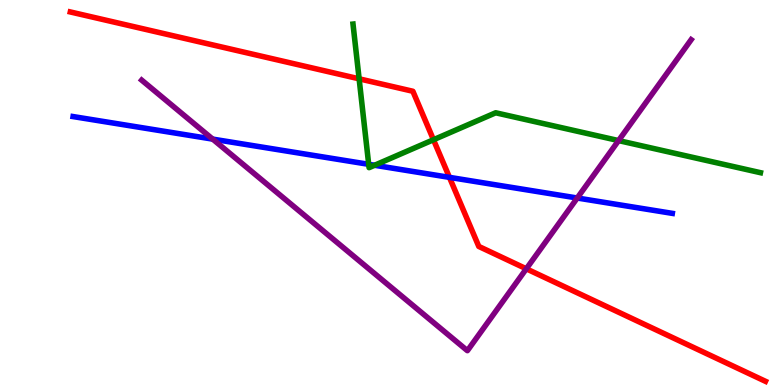[{'lines': ['blue', 'red'], 'intersections': [{'x': 5.8, 'y': 5.39}]}, {'lines': ['green', 'red'], 'intersections': [{'x': 4.63, 'y': 7.95}, {'x': 5.59, 'y': 6.37}]}, {'lines': ['purple', 'red'], 'intersections': [{'x': 6.79, 'y': 3.02}]}, {'lines': ['blue', 'green'], 'intersections': [{'x': 4.76, 'y': 5.73}, {'x': 4.83, 'y': 5.71}]}, {'lines': ['blue', 'purple'], 'intersections': [{'x': 2.74, 'y': 6.39}, {'x': 7.45, 'y': 4.86}]}, {'lines': ['green', 'purple'], 'intersections': [{'x': 7.98, 'y': 6.35}]}]